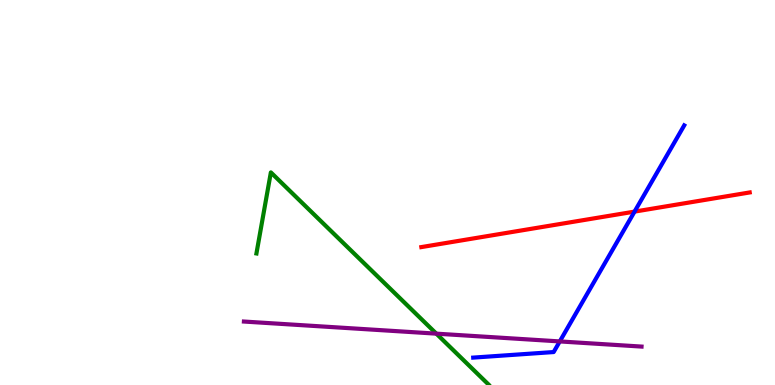[{'lines': ['blue', 'red'], 'intersections': [{'x': 8.19, 'y': 4.5}]}, {'lines': ['green', 'red'], 'intersections': []}, {'lines': ['purple', 'red'], 'intersections': []}, {'lines': ['blue', 'green'], 'intersections': []}, {'lines': ['blue', 'purple'], 'intersections': [{'x': 7.22, 'y': 1.13}]}, {'lines': ['green', 'purple'], 'intersections': [{'x': 5.63, 'y': 1.33}]}]